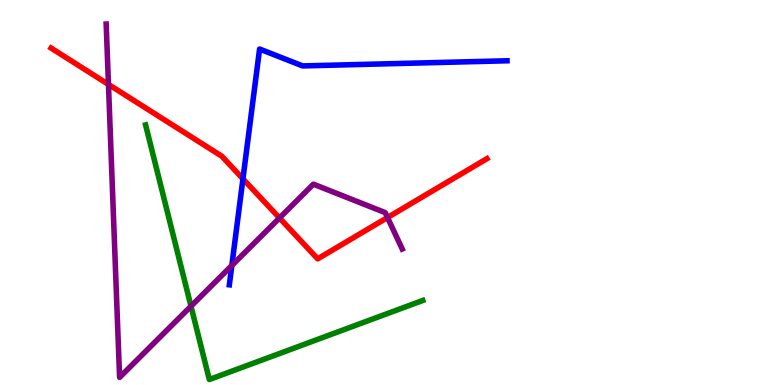[{'lines': ['blue', 'red'], 'intersections': [{'x': 3.13, 'y': 5.35}]}, {'lines': ['green', 'red'], 'intersections': []}, {'lines': ['purple', 'red'], 'intersections': [{'x': 1.4, 'y': 7.81}, {'x': 3.61, 'y': 4.34}, {'x': 5.0, 'y': 4.35}]}, {'lines': ['blue', 'green'], 'intersections': []}, {'lines': ['blue', 'purple'], 'intersections': [{'x': 2.99, 'y': 3.1}]}, {'lines': ['green', 'purple'], 'intersections': [{'x': 2.46, 'y': 2.05}]}]